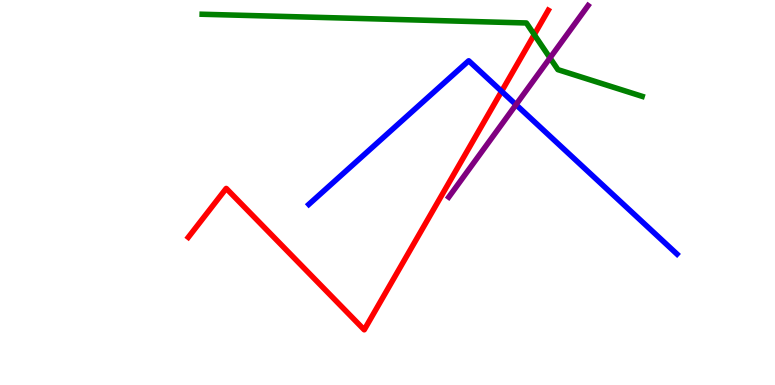[{'lines': ['blue', 'red'], 'intersections': [{'x': 6.47, 'y': 7.63}]}, {'lines': ['green', 'red'], 'intersections': [{'x': 6.89, 'y': 9.1}]}, {'lines': ['purple', 'red'], 'intersections': []}, {'lines': ['blue', 'green'], 'intersections': []}, {'lines': ['blue', 'purple'], 'intersections': [{'x': 6.66, 'y': 7.28}]}, {'lines': ['green', 'purple'], 'intersections': [{'x': 7.1, 'y': 8.5}]}]